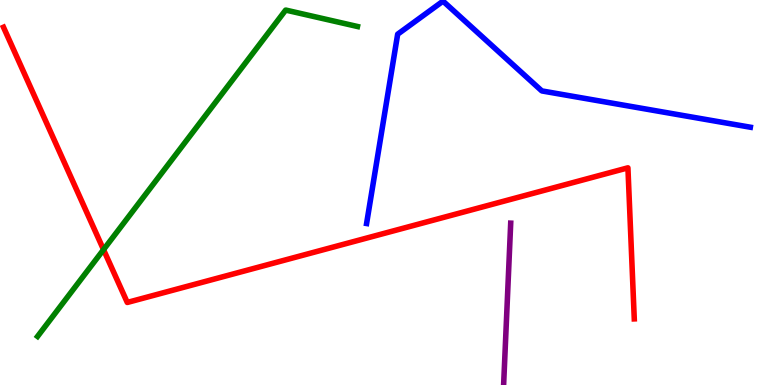[{'lines': ['blue', 'red'], 'intersections': []}, {'lines': ['green', 'red'], 'intersections': [{'x': 1.34, 'y': 3.52}]}, {'lines': ['purple', 'red'], 'intersections': []}, {'lines': ['blue', 'green'], 'intersections': []}, {'lines': ['blue', 'purple'], 'intersections': []}, {'lines': ['green', 'purple'], 'intersections': []}]